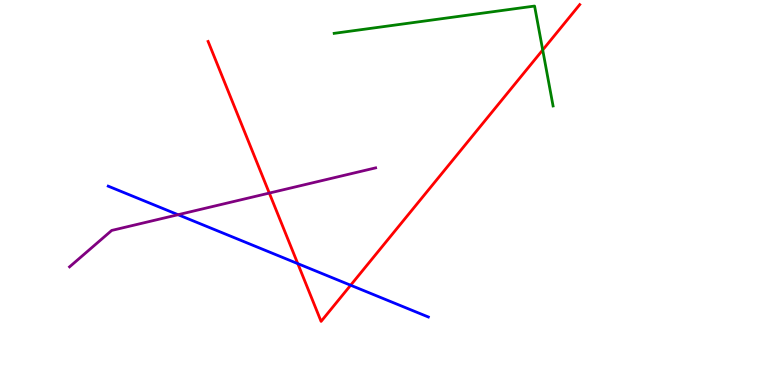[{'lines': ['blue', 'red'], 'intersections': [{'x': 3.84, 'y': 3.15}, {'x': 4.52, 'y': 2.59}]}, {'lines': ['green', 'red'], 'intersections': [{'x': 7.0, 'y': 8.7}]}, {'lines': ['purple', 'red'], 'intersections': [{'x': 3.47, 'y': 4.98}]}, {'lines': ['blue', 'green'], 'intersections': []}, {'lines': ['blue', 'purple'], 'intersections': [{'x': 2.3, 'y': 4.42}]}, {'lines': ['green', 'purple'], 'intersections': []}]